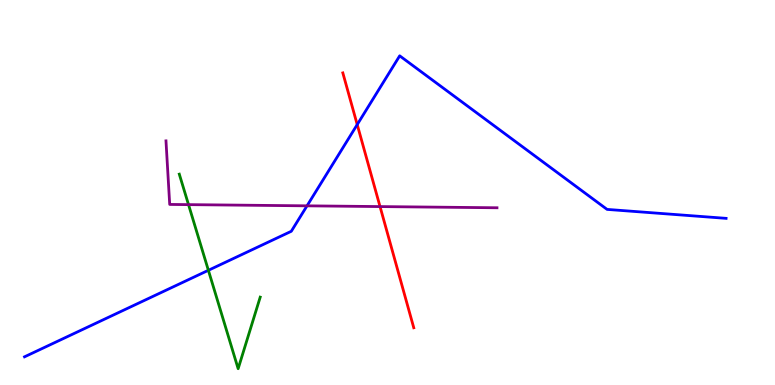[{'lines': ['blue', 'red'], 'intersections': [{'x': 4.61, 'y': 6.76}]}, {'lines': ['green', 'red'], 'intersections': []}, {'lines': ['purple', 'red'], 'intersections': [{'x': 4.9, 'y': 4.63}]}, {'lines': ['blue', 'green'], 'intersections': [{'x': 2.69, 'y': 2.98}]}, {'lines': ['blue', 'purple'], 'intersections': [{'x': 3.96, 'y': 4.65}]}, {'lines': ['green', 'purple'], 'intersections': [{'x': 2.43, 'y': 4.68}]}]